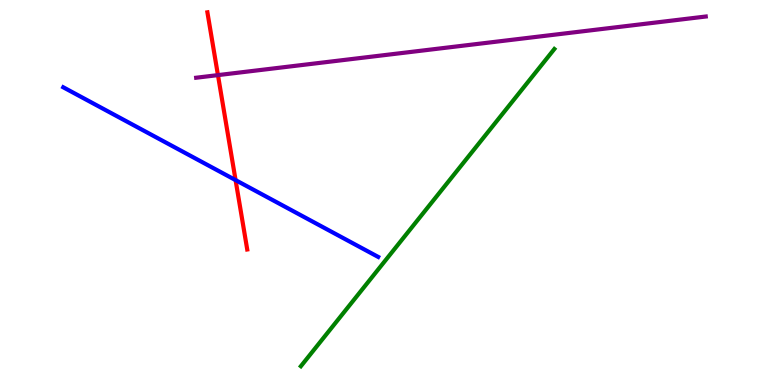[{'lines': ['blue', 'red'], 'intersections': [{'x': 3.04, 'y': 5.32}]}, {'lines': ['green', 'red'], 'intersections': []}, {'lines': ['purple', 'red'], 'intersections': [{'x': 2.81, 'y': 8.05}]}, {'lines': ['blue', 'green'], 'intersections': []}, {'lines': ['blue', 'purple'], 'intersections': []}, {'lines': ['green', 'purple'], 'intersections': []}]